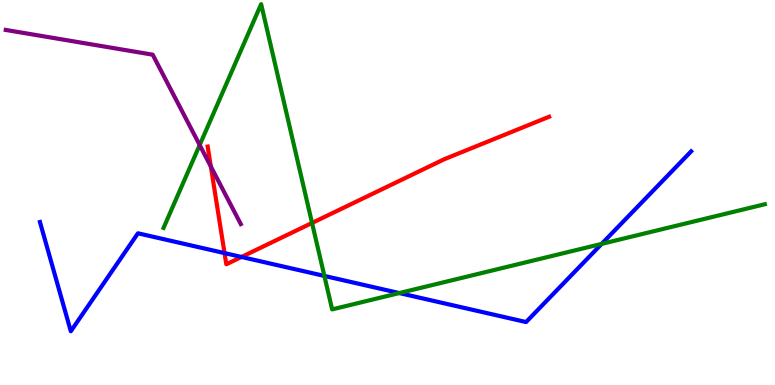[{'lines': ['blue', 'red'], 'intersections': [{'x': 2.9, 'y': 3.43}, {'x': 3.12, 'y': 3.33}]}, {'lines': ['green', 'red'], 'intersections': [{'x': 4.03, 'y': 4.21}]}, {'lines': ['purple', 'red'], 'intersections': [{'x': 2.72, 'y': 5.68}]}, {'lines': ['blue', 'green'], 'intersections': [{'x': 4.19, 'y': 2.83}, {'x': 5.15, 'y': 2.39}, {'x': 7.76, 'y': 3.67}]}, {'lines': ['blue', 'purple'], 'intersections': []}, {'lines': ['green', 'purple'], 'intersections': [{'x': 2.58, 'y': 6.23}]}]